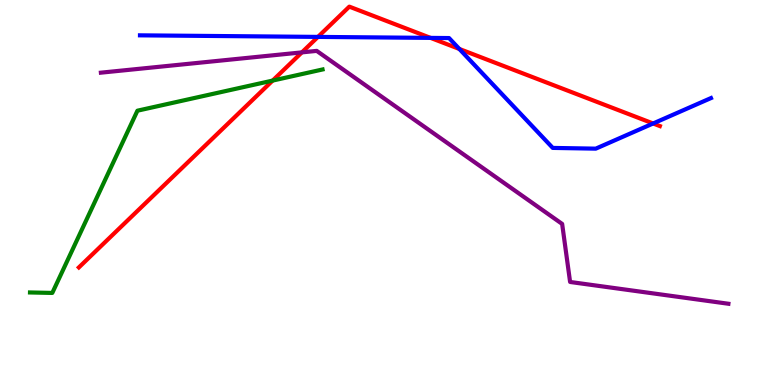[{'lines': ['blue', 'red'], 'intersections': [{'x': 4.1, 'y': 9.04}, {'x': 5.56, 'y': 9.02}, {'x': 5.93, 'y': 8.73}, {'x': 8.43, 'y': 6.79}]}, {'lines': ['green', 'red'], 'intersections': [{'x': 3.52, 'y': 7.91}]}, {'lines': ['purple', 'red'], 'intersections': [{'x': 3.9, 'y': 8.64}]}, {'lines': ['blue', 'green'], 'intersections': []}, {'lines': ['blue', 'purple'], 'intersections': []}, {'lines': ['green', 'purple'], 'intersections': []}]